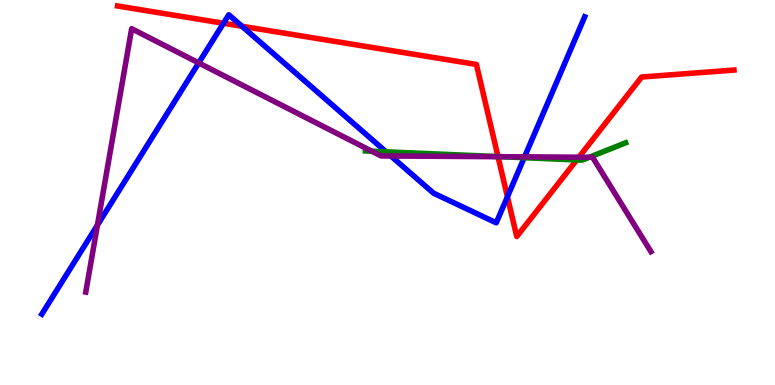[{'lines': ['blue', 'red'], 'intersections': [{'x': 2.88, 'y': 9.4}, {'x': 3.12, 'y': 9.32}, {'x': 6.55, 'y': 4.89}]}, {'lines': ['green', 'red'], 'intersections': [{'x': 6.43, 'y': 5.93}, {'x': 7.44, 'y': 5.85}]}, {'lines': ['purple', 'red'], 'intersections': [{'x': 6.43, 'y': 5.93}, {'x': 7.47, 'y': 5.92}]}, {'lines': ['blue', 'green'], 'intersections': [{'x': 4.98, 'y': 6.06}, {'x': 6.76, 'y': 5.9}]}, {'lines': ['blue', 'purple'], 'intersections': [{'x': 1.26, 'y': 4.15}, {'x': 2.56, 'y': 8.37}, {'x': 5.04, 'y': 5.95}, {'x': 6.77, 'y': 5.93}]}, {'lines': ['green', 'purple'], 'intersections': [{'x': 4.8, 'y': 6.07}, {'x': 6.46, 'y': 5.93}, {'x': 7.6, 'y': 5.92}]}]